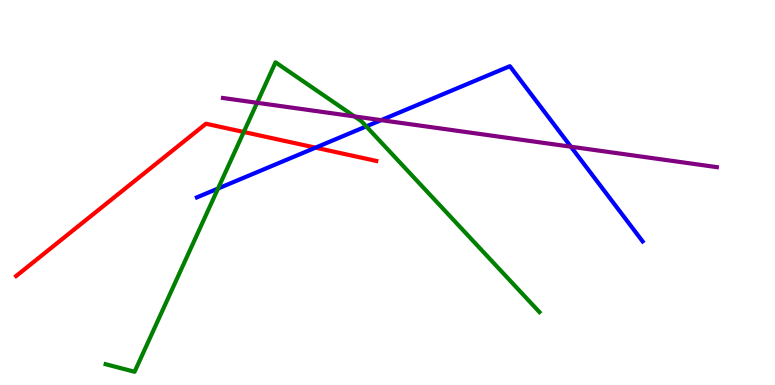[{'lines': ['blue', 'red'], 'intersections': [{'x': 4.07, 'y': 6.16}]}, {'lines': ['green', 'red'], 'intersections': [{'x': 3.15, 'y': 6.57}]}, {'lines': ['purple', 'red'], 'intersections': []}, {'lines': ['blue', 'green'], 'intersections': [{'x': 2.81, 'y': 5.1}, {'x': 4.73, 'y': 6.72}]}, {'lines': ['blue', 'purple'], 'intersections': [{'x': 4.92, 'y': 6.88}, {'x': 7.37, 'y': 6.19}]}, {'lines': ['green', 'purple'], 'intersections': [{'x': 3.32, 'y': 7.33}, {'x': 4.57, 'y': 6.98}]}]